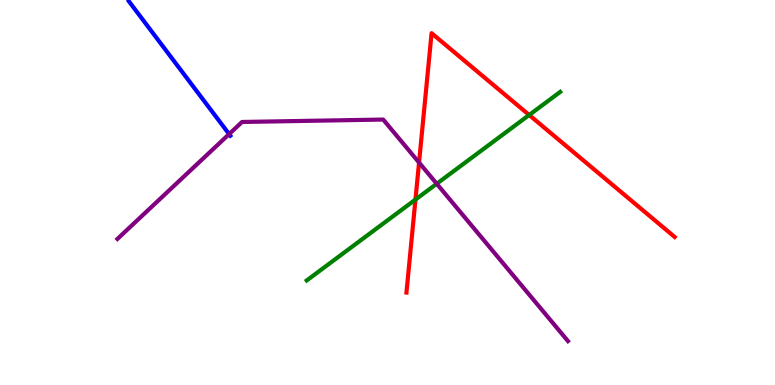[{'lines': ['blue', 'red'], 'intersections': []}, {'lines': ['green', 'red'], 'intersections': [{'x': 5.36, 'y': 4.82}, {'x': 6.83, 'y': 7.01}]}, {'lines': ['purple', 'red'], 'intersections': [{'x': 5.41, 'y': 5.78}]}, {'lines': ['blue', 'green'], 'intersections': []}, {'lines': ['blue', 'purple'], 'intersections': [{'x': 2.96, 'y': 6.52}]}, {'lines': ['green', 'purple'], 'intersections': [{'x': 5.64, 'y': 5.23}]}]